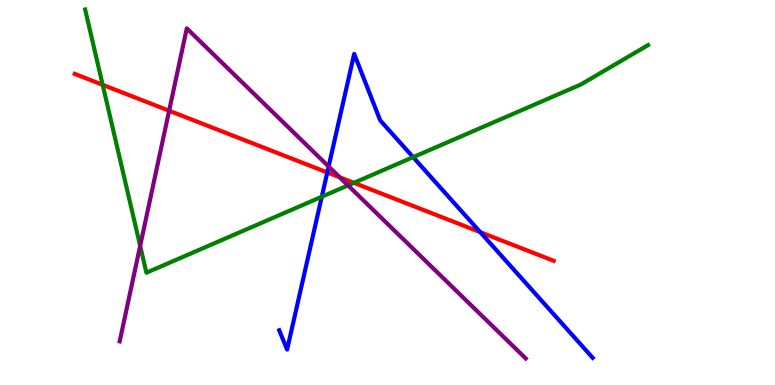[{'lines': ['blue', 'red'], 'intersections': [{'x': 4.22, 'y': 5.52}, {'x': 6.2, 'y': 3.97}]}, {'lines': ['green', 'red'], 'intersections': [{'x': 1.32, 'y': 7.8}, {'x': 4.57, 'y': 5.25}]}, {'lines': ['purple', 'red'], 'intersections': [{'x': 2.18, 'y': 7.12}, {'x': 4.38, 'y': 5.39}]}, {'lines': ['blue', 'green'], 'intersections': [{'x': 4.15, 'y': 4.89}, {'x': 5.33, 'y': 5.92}]}, {'lines': ['blue', 'purple'], 'intersections': [{'x': 4.24, 'y': 5.67}]}, {'lines': ['green', 'purple'], 'intersections': [{'x': 1.81, 'y': 3.61}, {'x': 4.49, 'y': 5.18}]}]